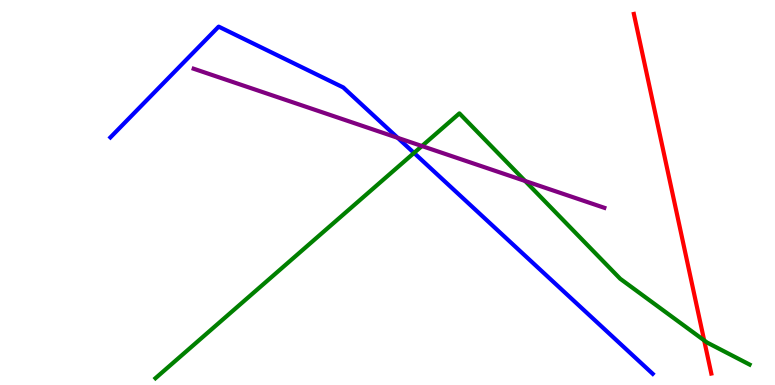[{'lines': ['blue', 'red'], 'intersections': []}, {'lines': ['green', 'red'], 'intersections': [{'x': 9.09, 'y': 1.16}]}, {'lines': ['purple', 'red'], 'intersections': []}, {'lines': ['blue', 'green'], 'intersections': [{'x': 5.34, 'y': 6.03}]}, {'lines': ['blue', 'purple'], 'intersections': [{'x': 5.13, 'y': 6.42}]}, {'lines': ['green', 'purple'], 'intersections': [{'x': 5.44, 'y': 6.21}, {'x': 6.78, 'y': 5.3}]}]